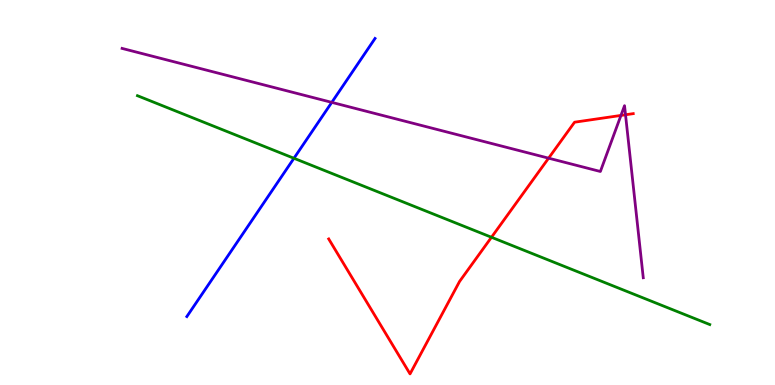[{'lines': ['blue', 'red'], 'intersections': []}, {'lines': ['green', 'red'], 'intersections': [{'x': 6.34, 'y': 3.84}]}, {'lines': ['purple', 'red'], 'intersections': [{'x': 7.08, 'y': 5.89}, {'x': 8.01, 'y': 7.0}, {'x': 8.07, 'y': 7.02}]}, {'lines': ['blue', 'green'], 'intersections': [{'x': 3.79, 'y': 5.89}]}, {'lines': ['blue', 'purple'], 'intersections': [{'x': 4.28, 'y': 7.34}]}, {'lines': ['green', 'purple'], 'intersections': []}]